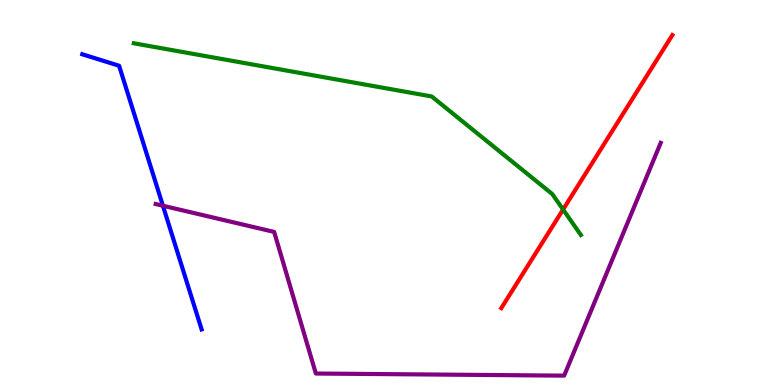[{'lines': ['blue', 'red'], 'intersections': []}, {'lines': ['green', 'red'], 'intersections': [{'x': 7.27, 'y': 4.56}]}, {'lines': ['purple', 'red'], 'intersections': []}, {'lines': ['blue', 'green'], 'intersections': []}, {'lines': ['blue', 'purple'], 'intersections': [{'x': 2.1, 'y': 4.66}]}, {'lines': ['green', 'purple'], 'intersections': []}]